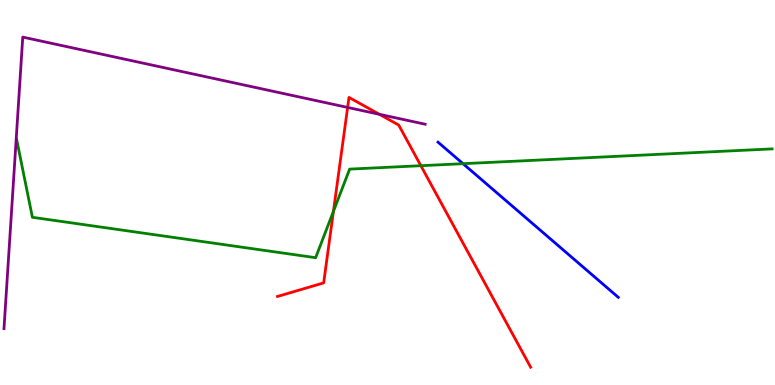[{'lines': ['blue', 'red'], 'intersections': []}, {'lines': ['green', 'red'], 'intersections': [{'x': 4.3, 'y': 4.51}, {'x': 5.43, 'y': 5.7}]}, {'lines': ['purple', 'red'], 'intersections': [{'x': 4.49, 'y': 7.21}, {'x': 4.9, 'y': 7.03}]}, {'lines': ['blue', 'green'], 'intersections': [{'x': 5.97, 'y': 5.75}]}, {'lines': ['blue', 'purple'], 'intersections': []}, {'lines': ['green', 'purple'], 'intersections': []}]